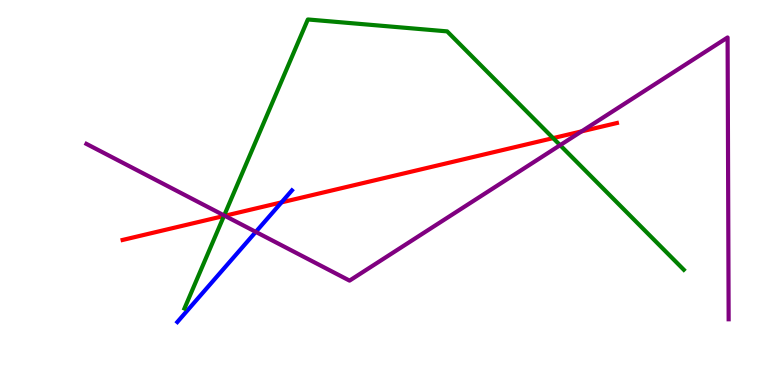[{'lines': ['blue', 'red'], 'intersections': [{'x': 3.63, 'y': 4.74}]}, {'lines': ['green', 'red'], 'intersections': [{'x': 2.89, 'y': 4.39}, {'x': 7.14, 'y': 6.41}]}, {'lines': ['purple', 'red'], 'intersections': [{'x': 2.9, 'y': 4.4}, {'x': 7.5, 'y': 6.59}]}, {'lines': ['blue', 'green'], 'intersections': []}, {'lines': ['blue', 'purple'], 'intersections': [{'x': 3.3, 'y': 3.98}]}, {'lines': ['green', 'purple'], 'intersections': [{'x': 2.89, 'y': 4.4}, {'x': 7.23, 'y': 6.23}]}]